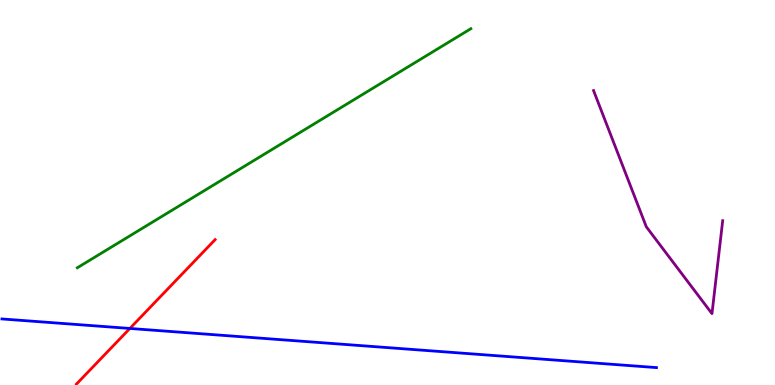[{'lines': ['blue', 'red'], 'intersections': [{'x': 1.68, 'y': 1.47}]}, {'lines': ['green', 'red'], 'intersections': []}, {'lines': ['purple', 'red'], 'intersections': []}, {'lines': ['blue', 'green'], 'intersections': []}, {'lines': ['blue', 'purple'], 'intersections': []}, {'lines': ['green', 'purple'], 'intersections': []}]